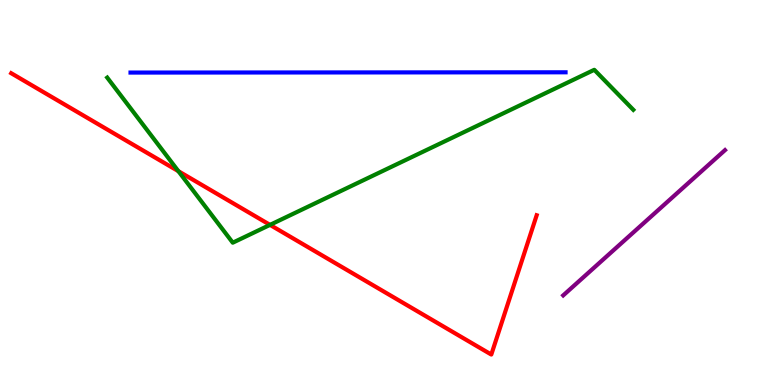[{'lines': ['blue', 'red'], 'intersections': []}, {'lines': ['green', 'red'], 'intersections': [{'x': 2.3, 'y': 5.55}, {'x': 3.48, 'y': 4.16}]}, {'lines': ['purple', 'red'], 'intersections': []}, {'lines': ['blue', 'green'], 'intersections': []}, {'lines': ['blue', 'purple'], 'intersections': []}, {'lines': ['green', 'purple'], 'intersections': []}]